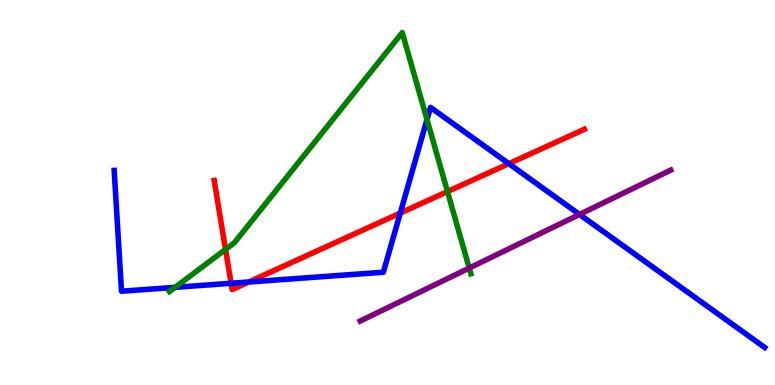[{'lines': ['blue', 'red'], 'intersections': [{'x': 2.98, 'y': 2.64}, {'x': 3.21, 'y': 2.68}, {'x': 5.16, 'y': 4.47}, {'x': 6.57, 'y': 5.75}]}, {'lines': ['green', 'red'], 'intersections': [{'x': 2.91, 'y': 3.52}, {'x': 5.77, 'y': 5.02}]}, {'lines': ['purple', 'red'], 'intersections': []}, {'lines': ['blue', 'green'], 'intersections': [{'x': 2.26, 'y': 2.54}, {'x': 5.51, 'y': 6.89}]}, {'lines': ['blue', 'purple'], 'intersections': [{'x': 7.48, 'y': 4.43}]}, {'lines': ['green', 'purple'], 'intersections': [{'x': 6.05, 'y': 3.04}]}]